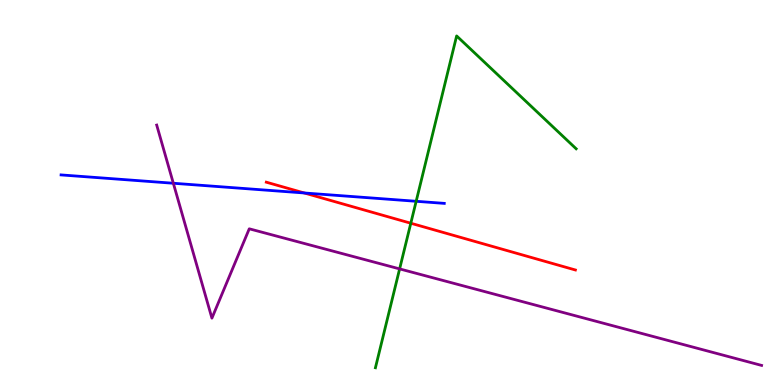[{'lines': ['blue', 'red'], 'intersections': [{'x': 3.93, 'y': 4.99}]}, {'lines': ['green', 'red'], 'intersections': [{'x': 5.3, 'y': 4.2}]}, {'lines': ['purple', 'red'], 'intersections': []}, {'lines': ['blue', 'green'], 'intersections': [{'x': 5.37, 'y': 4.77}]}, {'lines': ['blue', 'purple'], 'intersections': [{'x': 2.24, 'y': 5.24}]}, {'lines': ['green', 'purple'], 'intersections': [{'x': 5.16, 'y': 3.02}]}]